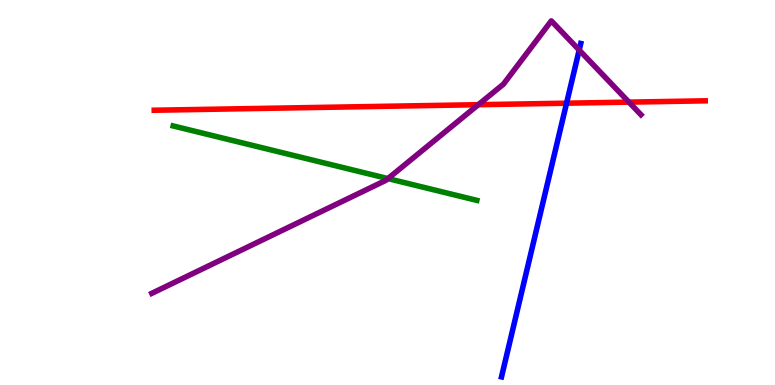[{'lines': ['blue', 'red'], 'intersections': [{'x': 7.31, 'y': 7.32}]}, {'lines': ['green', 'red'], 'intersections': []}, {'lines': ['purple', 'red'], 'intersections': [{'x': 6.17, 'y': 7.28}, {'x': 8.12, 'y': 7.35}]}, {'lines': ['blue', 'green'], 'intersections': []}, {'lines': ['blue', 'purple'], 'intersections': [{'x': 7.47, 'y': 8.7}]}, {'lines': ['green', 'purple'], 'intersections': [{'x': 5.01, 'y': 5.36}]}]